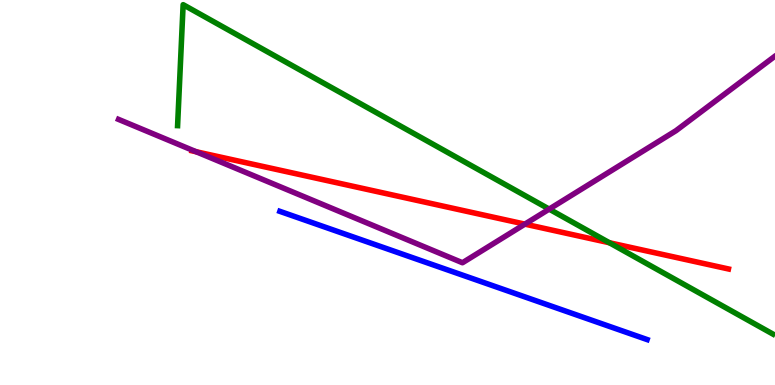[{'lines': ['blue', 'red'], 'intersections': []}, {'lines': ['green', 'red'], 'intersections': [{'x': 7.86, 'y': 3.69}]}, {'lines': ['purple', 'red'], 'intersections': [{'x': 2.53, 'y': 6.06}, {'x': 6.77, 'y': 4.18}]}, {'lines': ['blue', 'green'], 'intersections': []}, {'lines': ['blue', 'purple'], 'intersections': []}, {'lines': ['green', 'purple'], 'intersections': [{'x': 7.09, 'y': 4.57}]}]